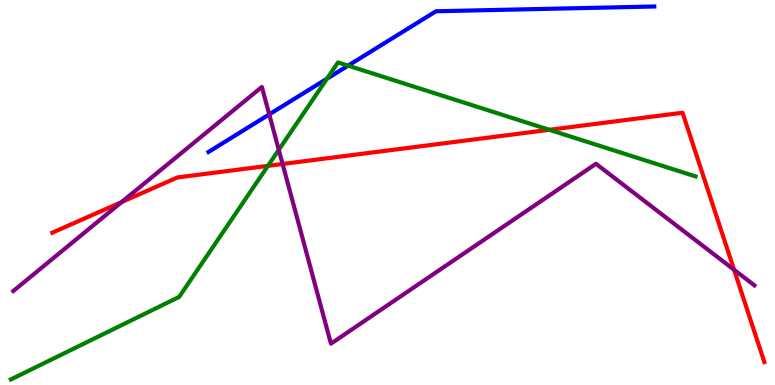[{'lines': ['blue', 'red'], 'intersections': []}, {'lines': ['green', 'red'], 'intersections': [{'x': 3.46, 'y': 5.69}, {'x': 7.09, 'y': 6.63}]}, {'lines': ['purple', 'red'], 'intersections': [{'x': 1.57, 'y': 4.75}, {'x': 3.65, 'y': 5.74}, {'x': 9.47, 'y': 2.99}]}, {'lines': ['blue', 'green'], 'intersections': [{'x': 4.22, 'y': 7.96}, {'x': 4.49, 'y': 8.3}]}, {'lines': ['blue', 'purple'], 'intersections': [{'x': 3.47, 'y': 7.03}]}, {'lines': ['green', 'purple'], 'intersections': [{'x': 3.6, 'y': 6.11}]}]